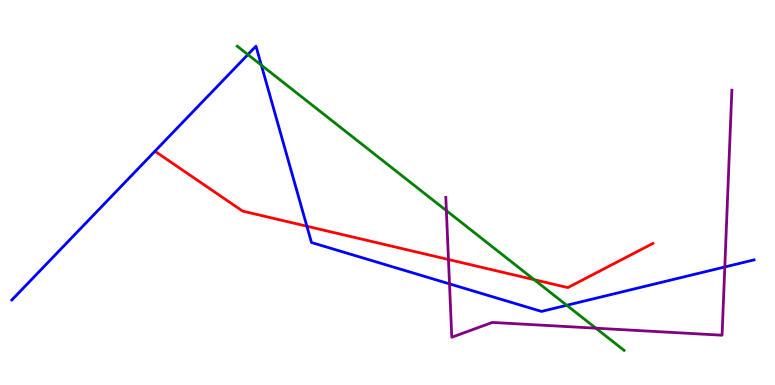[{'lines': ['blue', 'red'], 'intersections': [{'x': 3.96, 'y': 4.12}]}, {'lines': ['green', 'red'], 'intersections': [{'x': 6.89, 'y': 2.74}]}, {'lines': ['purple', 'red'], 'intersections': [{'x': 5.79, 'y': 3.26}]}, {'lines': ['blue', 'green'], 'intersections': [{'x': 3.2, 'y': 8.58}, {'x': 3.37, 'y': 8.31}, {'x': 7.31, 'y': 2.07}]}, {'lines': ['blue', 'purple'], 'intersections': [{'x': 5.8, 'y': 2.63}, {'x': 9.35, 'y': 3.07}]}, {'lines': ['green', 'purple'], 'intersections': [{'x': 5.76, 'y': 4.53}, {'x': 7.69, 'y': 1.48}]}]